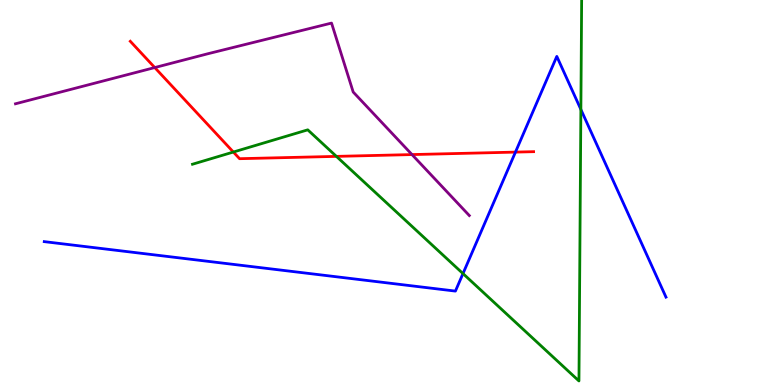[{'lines': ['blue', 'red'], 'intersections': [{'x': 6.65, 'y': 6.05}]}, {'lines': ['green', 'red'], 'intersections': [{'x': 3.01, 'y': 6.05}, {'x': 4.34, 'y': 5.94}]}, {'lines': ['purple', 'red'], 'intersections': [{'x': 2.0, 'y': 8.25}, {'x': 5.32, 'y': 5.99}]}, {'lines': ['blue', 'green'], 'intersections': [{'x': 5.97, 'y': 2.89}, {'x': 7.5, 'y': 7.16}]}, {'lines': ['blue', 'purple'], 'intersections': []}, {'lines': ['green', 'purple'], 'intersections': []}]